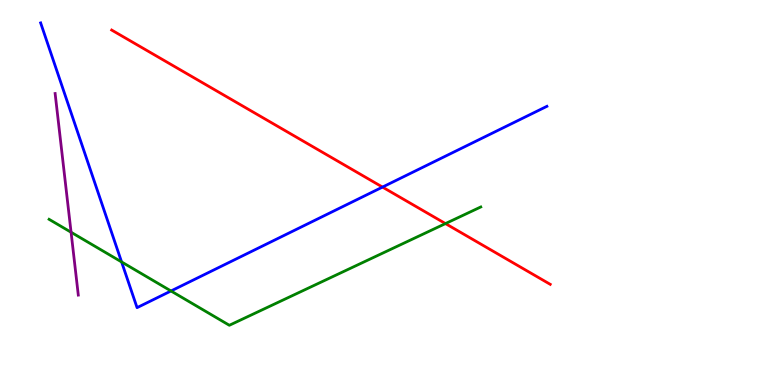[{'lines': ['blue', 'red'], 'intersections': [{'x': 4.94, 'y': 5.14}]}, {'lines': ['green', 'red'], 'intersections': [{'x': 5.75, 'y': 4.19}]}, {'lines': ['purple', 'red'], 'intersections': []}, {'lines': ['blue', 'green'], 'intersections': [{'x': 1.57, 'y': 3.2}, {'x': 2.21, 'y': 2.44}]}, {'lines': ['blue', 'purple'], 'intersections': []}, {'lines': ['green', 'purple'], 'intersections': [{'x': 0.917, 'y': 3.97}]}]